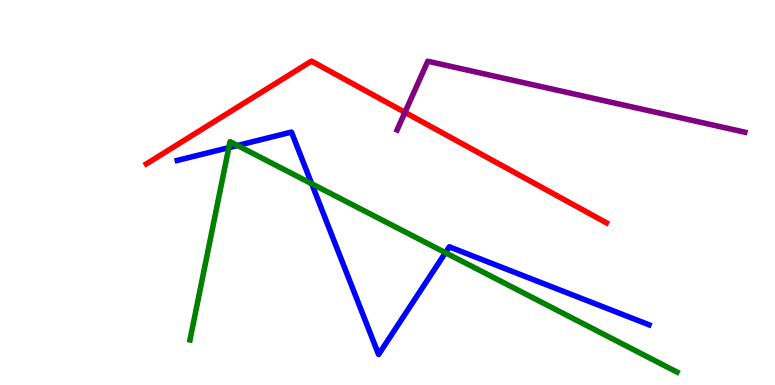[{'lines': ['blue', 'red'], 'intersections': []}, {'lines': ['green', 'red'], 'intersections': []}, {'lines': ['purple', 'red'], 'intersections': [{'x': 5.23, 'y': 7.08}]}, {'lines': ['blue', 'green'], 'intersections': [{'x': 2.95, 'y': 6.16}, {'x': 3.06, 'y': 6.22}, {'x': 4.02, 'y': 5.23}, {'x': 5.75, 'y': 3.44}]}, {'lines': ['blue', 'purple'], 'intersections': []}, {'lines': ['green', 'purple'], 'intersections': []}]